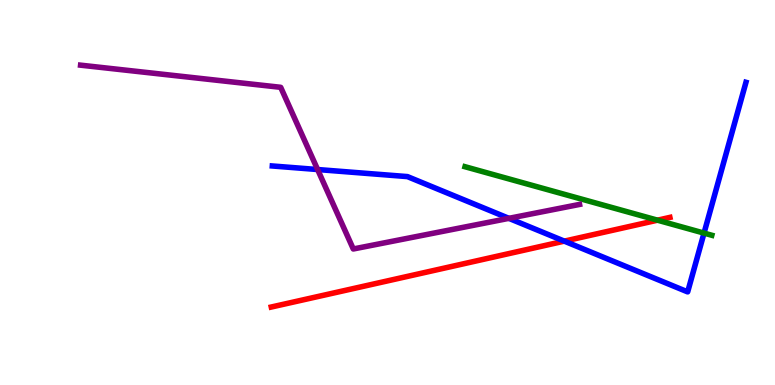[{'lines': ['blue', 'red'], 'intersections': [{'x': 7.28, 'y': 3.74}]}, {'lines': ['green', 'red'], 'intersections': [{'x': 8.48, 'y': 4.28}]}, {'lines': ['purple', 'red'], 'intersections': []}, {'lines': ['blue', 'green'], 'intersections': [{'x': 9.08, 'y': 3.95}]}, {'lines': ['blue', 'purple'], 'intersections': [{'x': 4.1, 'y': 5.6}, {'x': 6.57, 'y': 4.33}]}, {'lines': ['green', 'purple'], 'intersections': []}]